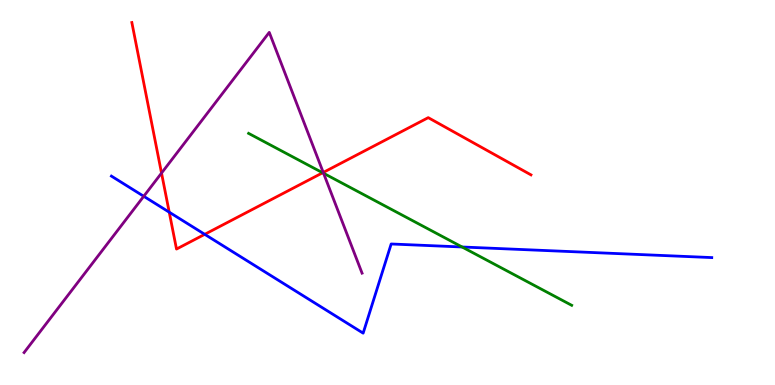[{'lines': ['blue', 'red'], 'intersections': [{'x': 2.18, 'y': 4.49}, {'x': 2.64, 'y': 3.91}]}, {'lines': ['green', 'red'], 'intersections': [{'x': 4.16, 'y': 5.51}]}, {'lines': ['purple', 'red'], 'intersections': [{'x': 2.08, 'y': 5.5}, {'x': 4.17, 'y': 5.52}]}, {'lines': ['blue', 'green'], 'intersections': [{'x': 5.96, 'y': 3.58}]}, {'lines': ['blue', 'purple'], 'intersections': [{'x': 1.85, 'y': 4.9}]}, {'lines': ['green', 'purple'], 'intersections': [{'x': 4.17, 'y': 5.5}]}]